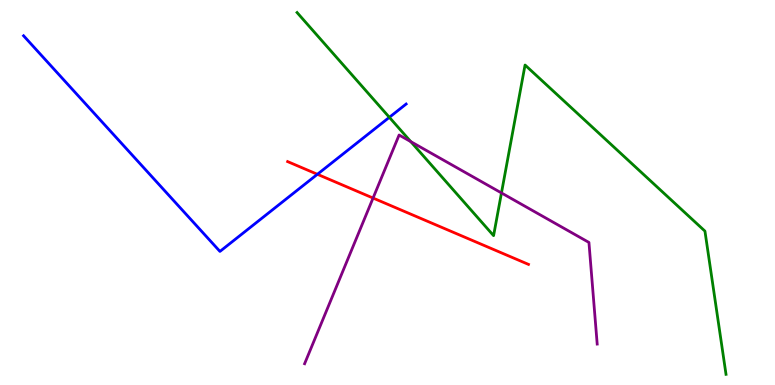[{'lines': ['blue', 'red'], 'intersections': [{'x': 4.1, 'y': 5.47}]}, {'lines': ['green', 'red'], 'intersections': []}, {'lines': ['purple', 'red'], 'intersections': [{'x': 4.81, 'y': 4.86}]}, {'lines': ['blue', 'green'], 'intersections': [{'x': 5.02, 'y': 6.95}]}, {'lines': ['blue', 'purple'], 'intersections': []}, {'lines': ['green', 'purple'], 'intersections': [{'x': 5.3, 'y': 6.32}, {'x': 6.47, 'y': 4.99}]}]